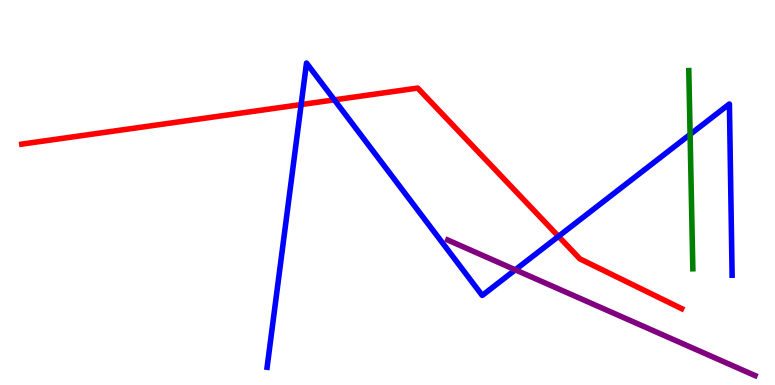[{'lines': ['blue', 'red'], 'intersections': [{'x': 3.89, 'y': 7.28}, {'x': 4.31, 'y': 7.41}, {'x': 7.21, 'y': 3.86}]}, {'lines': ['green', 'red'], 'intersections': []}, {'lines': ['purple', 'red'], 'intersections': []}, {'lines': ['blue', 'green'], 'intersections': [{'x': 8.9, 'y': 6.51}]}, {'lines': ['blue', 'purple'], 'intersections': [{'x': 6.65, 'y': 2.99}]}, {'lines': ['green', 'purple'], 'intersections': []}]